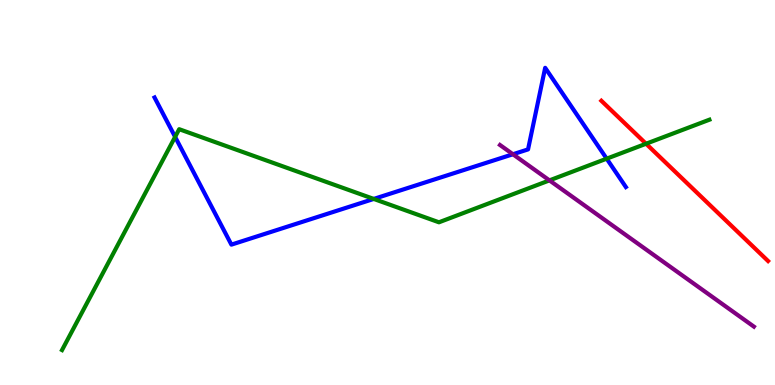[{'lines': ['blue', 'red'], 'intersections': []}, {'lines': ['green', 'red'], 'intersections': [{'x': 8.34, 'y': 6.27}]}, {'lines': ['purple', 'red'], 'intersections': []}, {'lines': ['blue', 'green'], 'intersections': [{'x': 2.26, 'y': 6.44}, {'x': 4.82, 'y': 4.83}, {'x': 7.83, 'y': 5.88}]}, {'lines': ['blue', 'purple'], 'intersections': [{'x': 6.62, 'y': 5.99}]}, {'lines': ['green', 'purple'], 'intersections': [{'x': 7.09, 'y': 5.31}]}]